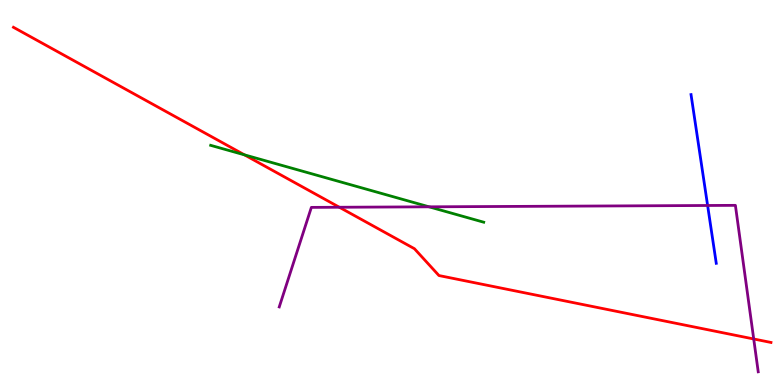[{'lines': ['blue', 'red'], 'intersections': []}, {'lines': ['green', 'red'], 'intersections': [{'x': 3.15, 'y': 5.98}]}, {'lines': ['purple', 'red'], 'intersections': [{'x': 4.38, 'y': 4.62}, {'x': 9.73, 'y': 1.2}]}, {'lines': ['blue', 'green'], 'intersections': []}, {'lines': ['blue', 'purple'], 'intersections': [{'x': 9.13, 'y': 4.66}]}, {'lines': ['green', 'purple'], 'intersections': [{'x': 5.54, 'y': 4.63}]}]